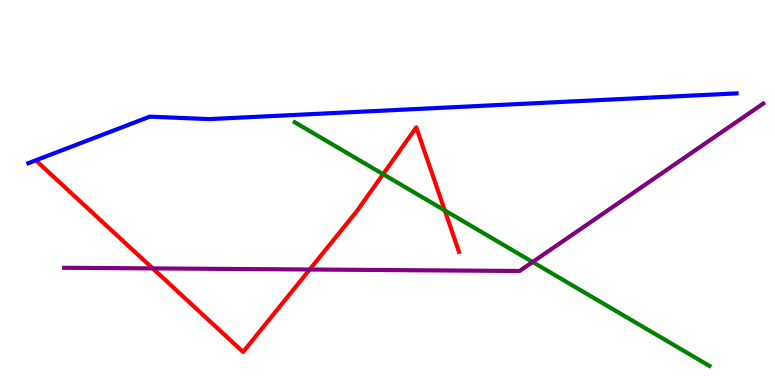[{'lines': ['blue', 'red'], 'intersections': []}, {'lines': ['green', 'red'], 'intersections': [{'x': 4.94, 'y': 5.48}, {'x': 5.74, 'y': 4.53}]}, {'lines': ['purple', 'red'], 'intersections': [{'x': 1.97, 'y': 3.03}, {'x': 4.0, 'y': 3.0}]}, {'lines': ['blue', 'green'], 'intersections': []}, {'lines': ['blue', 'purple'], 'intersections': []}, {'lines': ['green', 'purple'], 'intersections': [{'x': 6.87, 'y': 3.19}]}]